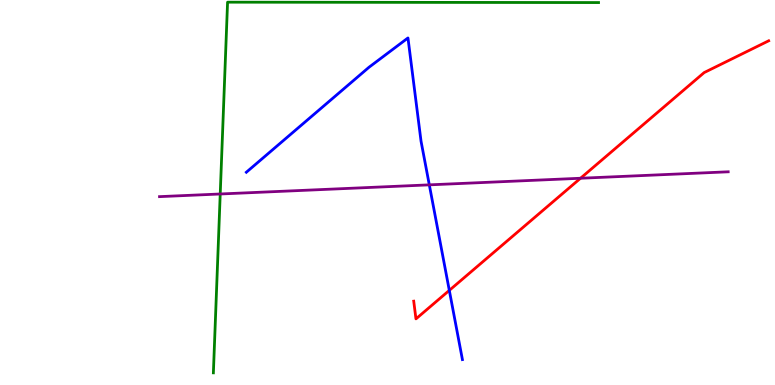[{'lines': ['blue', 'red'], 'intersections': [{'x': 5.8, 'y': 2.46}]}, {'lines': ['green', 'red'], 'intersections': []}, {'lines': ['purple', 'red'], 'intersections': [{'x': 7.49, 'y': 5.37}]}, {'lines': ['blue', 'green'], 'intersections': []}, {'lines': ['blue', 'purple'], 'intersections': [{'x': 5.54, 'y': 5.2}]}, {'lines': ['green', 'purple'], 'intersections': [{'x': 2.84, 'y': 4.96}]}]